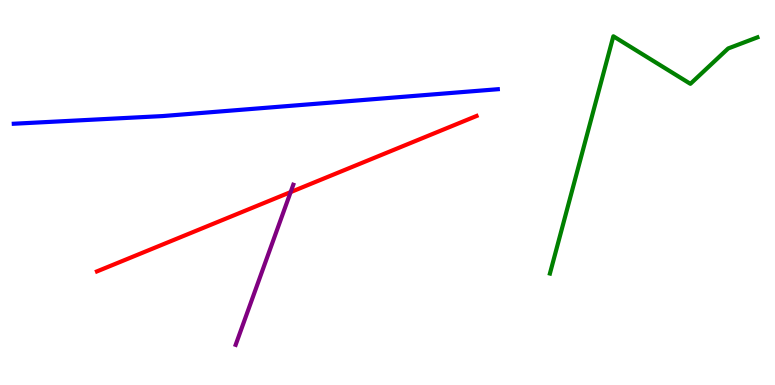[{'lines': ['blue', 'red'], 'intersections': []}, {'lines': ['green', 'red'], 'intersections': []}, {'lines': ['purple', 'red'], 'intersections': [{'x': 3.75, 'y': 5.01}]}, {'lines': ['blue', 'green'], 'intersections': []}, {'lines': ['blue', 'purple'], 'intersections': []}, {'lines': ['green', 'purple'], 'intersections': []}]